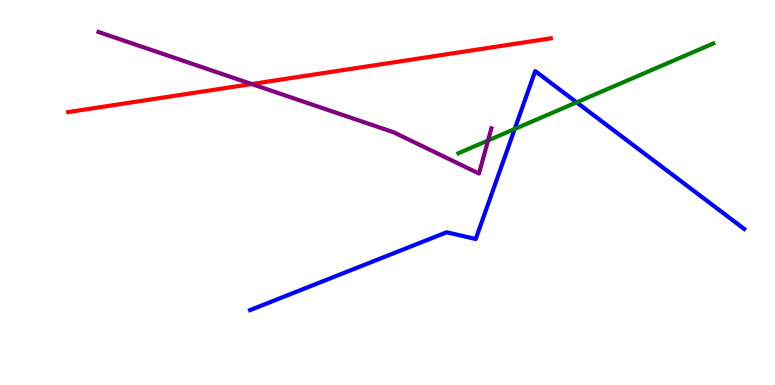[{'lines': ['blue', 'red'], 'intersections': []}, {'lines': ['green', 'red'], 'intersections': []}, {'lines': ['purple', 'red'], 'intersections': [{'x': 3.25, 'y': 7.82}]}, {'lines': ['blue', 'green'], 'intersections': [{'x': 6.64, 'y': 6.65}, {'x': 7.44, 'y': 7.34}]}, {'lines': ['blue', 'purple'], 'intersections': []}, {'lines': ['green', 'purple'], 'intersections': [{'x': 6.3, 'y': 6.35}]}]